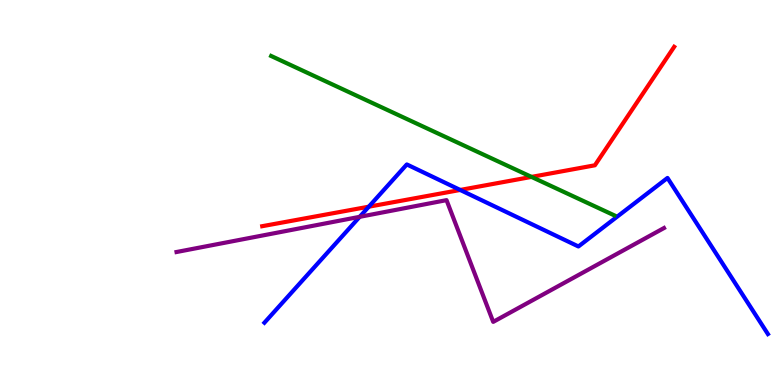[{'lines': ['blue', 'red'], 'intersections': [{'x': 4.76, 'y': 4.63}, {'x': 5.94, 'y': 5.07}]}, {'lines': ['green', 'red'], 'intersections': [{'x': 6.86, 'y': 5.41}]}, {'lines': ['purple', 'red'], 'intersections': []}, {'lines': ['blue', 'green'], 'intersections': []}, {'lines': ['blue', 'purple'], 'intersections': [{'x': 4.64, 'y': 4.37}]}, {'lines': ['green', 'purple'], 'intersections': []}]